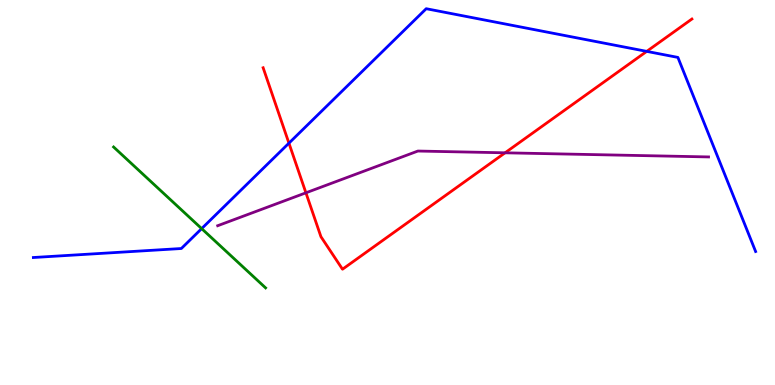[{'lines': ['blue', 'red'], 'intersections': [{'x': 3.73, 'y': 6.28}, {'x': 8.34, 'y': 8.67}]}, {'lines': ['green', 'red'], 'intersections': []}, {'lines': ['purple', 'red'], 'intersections': [{'x': 3.95, 'y': 4.99}, {'x': 6.52, 'y': 6.03}]}, {'lines': ['blue', 'green'], 'intersections': [{'x': 2.6, 'y': 4.06}]}, {'lines': ['blue', 'purple'], 'intersections': []}, {'lines': ['green', 'purple'], 'intersections': []}]